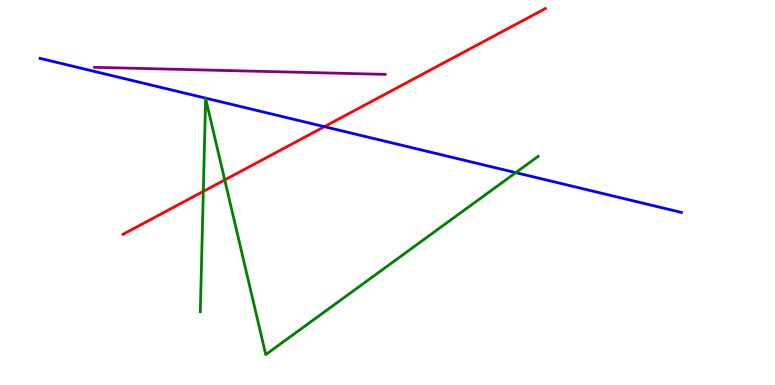[{'lines': ['blue', 'red'], 'intersections': [{'x': 4.19, 'y': 6.71}]}, {'lines': ['green', 'red'], 'intersections': [{'x': 2.62, 'y': 5.03}, {'x': 2.9, 'y': 5.33}]}, {'lines': ['purple', 'red'], 'intersections': []}, {'lines': ['blue', 'green'], 'intersections': [{'x': 6.66, 'y': 5.52}]}, {'lines': ['blue', 'purple'], 'intersections': []}, {'lines': ['green', 'purple'], 'intersections': []}]